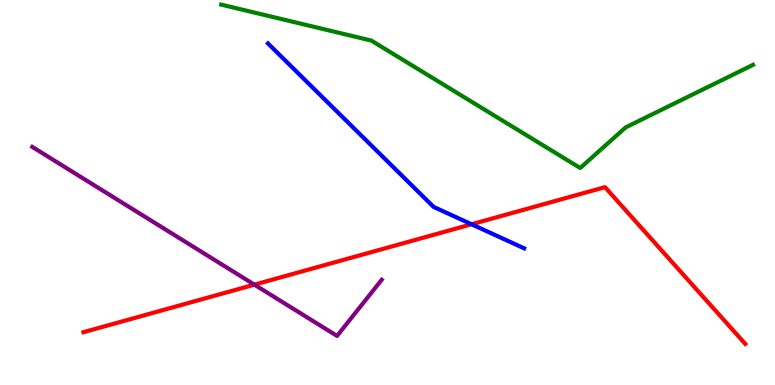[{'lines': ['blue', 'red'], 'intersections': [{'x': 6.08, 'y': 4.17}]}, {'lines': ['green', 'red'], 'intersections': []}, {'lines': ['purple', 'red'], 'intersections': [{'x': 3.28, 'y': 2.61}]}, {'lines': ['blue', 'green'], 'intersections': []}, {'lines': ['blue', 'purple'], 'intersections': []}, {'lines': ['green', 'purple'], 'intersections': []}]